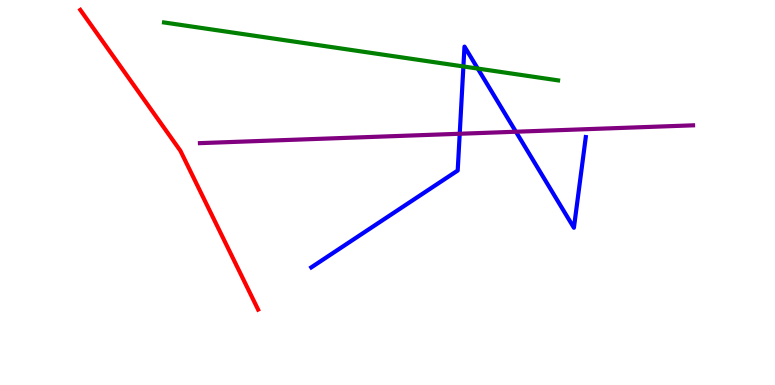[{'lines': ['blue', 'red'], 'intersections': []}, {'lines': ['green', 'red'], 'intersections': []}, {'lines': ['purple', 'red'], 'intersections': []}, {'lines': ['blue', 'green'], 'intersections': [{'x': 5.98, 'y': 8.27}, {'x': 6.16, 'y': 8.22}]}, {'lines': ['blue', 'purple'], 'intersections': [{'x': 5.93, 'y': 6.53}, {'x': 6.66, 'y': 6.58}]}, {'lines': ['green', 'purple'], 'intersections': []}]